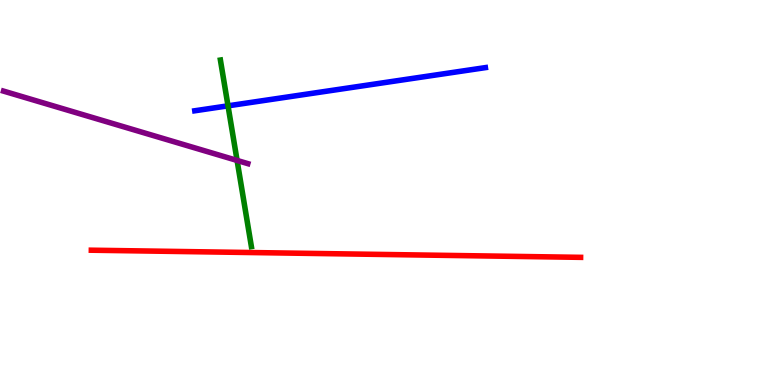[{'lines': ['blue', 'red'], 'intersections': []}, {'lines': ['green', 'red'], 'intersections': []}, {'lines': ['purple', 'red'], 'intersections': []}, {'lines': ['blue', 'green'], 'intersections': [{'x': 2.94, 'y': 7.25}]}, {'lines': ['blue', 'purple'], 'intersections': []}, {'lines': ['green', 'purple'], 'intersections': [{'x': 3.06, 'y': 5.83}]}]